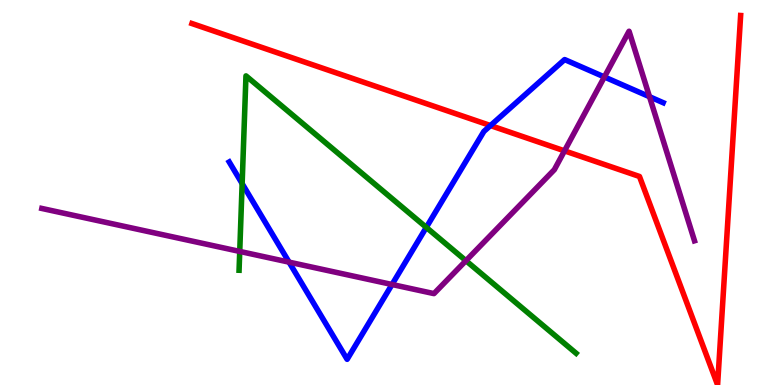[{'lines': ['blue', 'red'], 'intersections': [{'x': 6.33, 'y': 6.74}]}, {'lines': ['green', 'red'], 'intersections': []}, {'lines': ['purple', 'red'], 'intersections': [{'x': 7.28, 'y': 6.08}]}, {'lines': ['blue', 'green'], 'intersections': [{'x': 3.12, 'y': 5.23}, {'x': 5.5, 'y': 4.09}]}, {'lines': ['blue', 'purple'], 'intersections': [{'x': 3.73, 'y': 3.19}, {'x': 5.06, 'y': 2.61}, {'x': 7.8, 'y': 8.0}, {'x': 8.38, 'y': 7.49}]}, {'lines': ['green', 'purple'], 'intersections': [{'x': 3.09, 'y': 3.47}, {'x': 6.01, 'y': 3.23}]}]